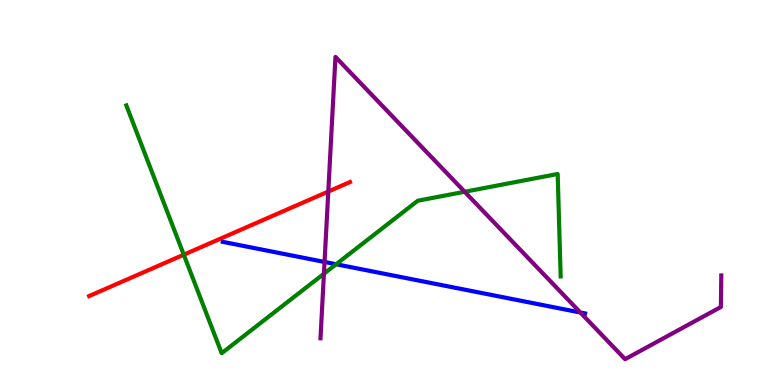[{'lines': ['blue', 'red'], 'intersections': []}, {'lines': ['green', 'red'], 'intersections': [{'x': 2.37, 'y': 3.38}]}, {'lines': ['purple', 'red'], 'intersections': [{'x': 4.24, 'y': 5.03}]}, {'lines': ['blue', 'green'], 'intersections': [{'x': 4.34, 'y': 3.14}]}, {'lines': ['blue', 'purple'], 'intersections': [{'x': 4.19, 'y': 3.2}, {'x': 7.49, 'y': 1.88}]}, {'lines': ['green', 'purple'], 'intersections': [{'x': 4.18, 'y': 2.89}, {'x': 6.0, 'y': 5.02}]}]